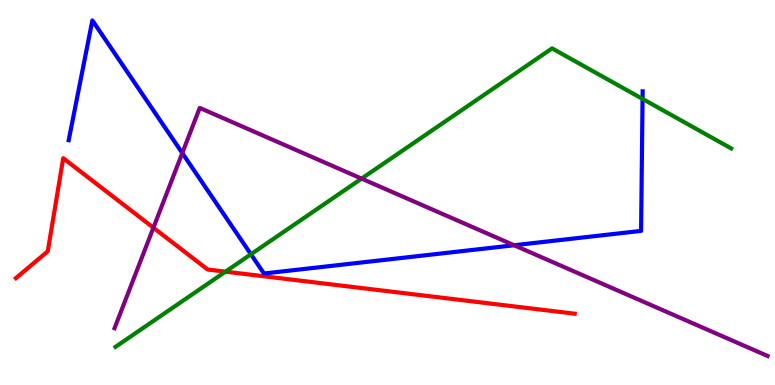[{'lines': ['blue', 'red'], 'intersections': []}, {'lines': ['green', 'red'], 'intersections': [{'x': 2.91, 'y': 2.94}]}, {'lines': ['purple', 'red'], 'intersections': [{'x': 1.98, 'y': 4.08}]}, {'lines': ['blue', 'green'], 'intersections': [{'x': 3.24, 'y': 3.4}, {'x': 8.29, 'y': 7.43}]}, {'lines': ['blue', 'purple'], 'intersections': [{'x': 2.35, 'y': 6.02}, {'x': 6.63, 'y': 3.63}]}, {'lines': ['green', 'purple'], 'intersections': [{'x': 4.67, 'y': 5.36}]}]